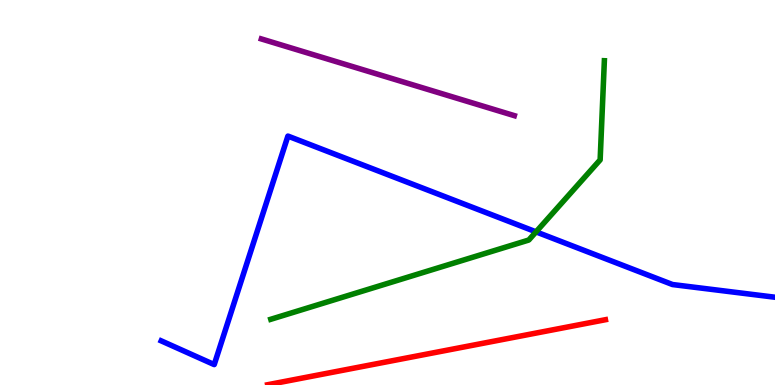[{'lines': ['blue', 'red'], 'intersections': []}, {'lines': ['green', 'red'], 'intersections': []}, {'lines': ['purple', 'red'], 'intersections': []}, {'lines': ['blue', 'green'], 'intersections': [{'x': 6.92, 'y': 3.98}]}, {'lines': ['blue', 'purple'], 'intersections': []}, {'lines': ['green', 'purple'], 'intersections': []}]